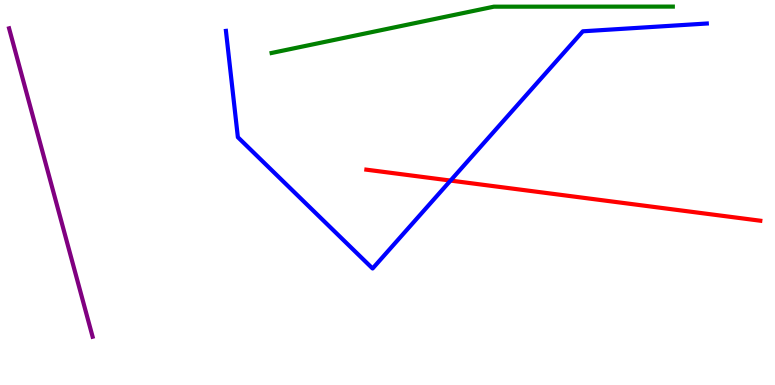[{'lines': ['blue', 'red'], 'intersections': [{'x': 5.81, 'y': 5.31}]}, {'lines': ['green', 'red'], 'intersections': []}, {'lines': ['purple', 'red'], 'intersections': []}, {'lines': ['blue', 'green'], 'intersections': []}, {'lines': ['blue', 'purple'], 'intersections': []}, {'lines': ['green', 'purple'], 'intersections': []}]